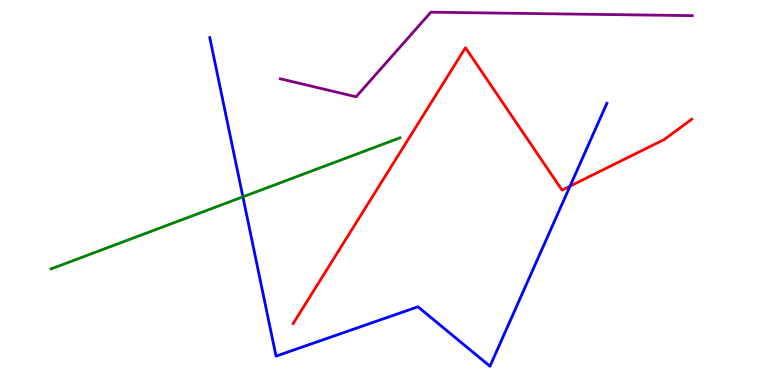[{'lines': ['blue', 'red'], 'intersections': [{'x': 7.36, 'y': 5.16}]}, {'lines': ['green', 'red'], 'intersections': []}, {'lines': ['purple', 'red'], 'intersections': []}, {'lines': ['blue', 'green'], 'intersections': [{'x': 3.13, 'y': 4.89}]}, {'lines': ['blue', 'purple'], 'intersections': []}, {'lines': ['green', 'purple'], 'intersections': []}]